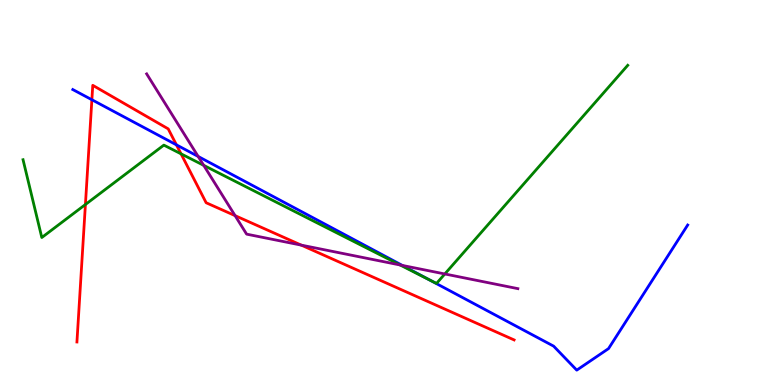[{'lines': ['blue', 'red'], 'intersections': [{'x': 1.19, 'y': 7.41}, {'x': 2.28, 'y': 6.24}]}, {'lines': ['green', 'red'], 'intersections': [{'x': 1.1, 'y': 4.69}, {'x': 2.34, 'y': 6.0}]}, {'lines': ['purple', 'red'], 'intersections': [{'x': 3.03, 'y': 4.4}, {'x': 3.89, 'y': 3.63}]}, {'lines': ['blue', 'green'], 'intersections': [{'x': 5.54, 'y': 2.73}]}, {'lines': ['blue', 'purple'], 'intersections': [{'x': 2.56, 'y': 5.94}, {'x': 5.19, 'y': 3.11}]}, {'lines': ['green', 'purple'], 'intersections': [{'x': 2.63, 'y': 5.71}, {'x': 5.16, 'y': 3.12}, {'x': 5.74, 'y': 2.88}]}]